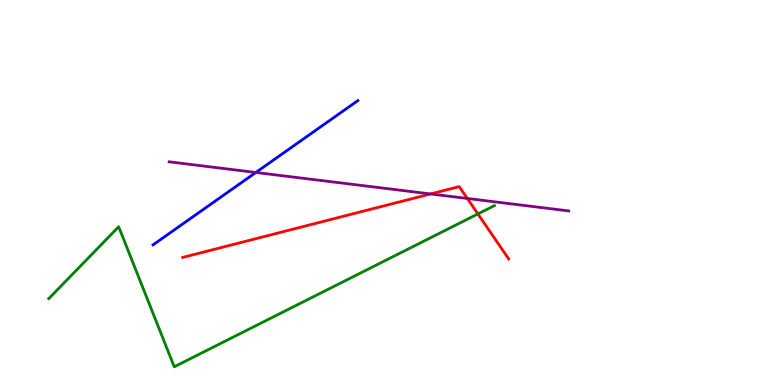[{'lines': ['blue', 'red'], 'intersections': []}, {'lines': ['green', 'red'], 'intersections': [{'x': 6.17, 'y': 4.44}]}, {'lines': ['purple', 'red'], 'intersections': [{'x': 5.56, 'y': 4.96}, {'x': 6.03, 'y': 4.85}]}, {'lines': ['blue', 'green'], 'intersections': []}, {'lines': ['blue', 'purple'], 'intersections': [{'x': 3.3, 'y': 5.52}]}, {'lines': ['green', 'purple'], 'intersections': []}]